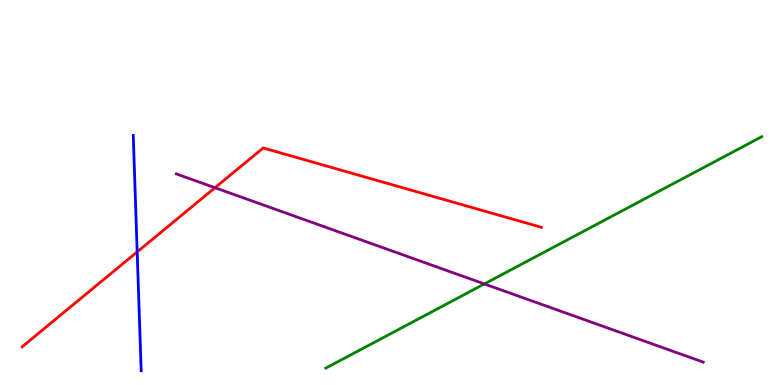[{'lines': ['blue', 'red'], 'intersections': [{'x': 1.77, 'y': 3.46}]}, {'lines': ['green', 'red'], 'intersections': []}, {'lines': ['purple', 'red'], 'intersections': [{'x': 2.77, 'y': 5.12}]}, {'lines': ['blue', 'green'], 'intersections': []}, {'lines': ['blue', 'purple'], 'intersections': []}, {'lines': ['green', 'purple'], 'intersections': [{'x': 6.25, 'y': 2.62}]}]